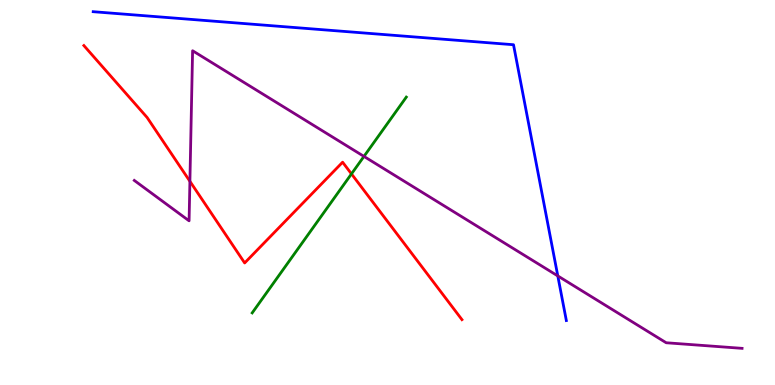[{'lines': ['blue', 'red'], 'intersections': []}, {'lines': ['green', 'red'], 'intersections': [{'x': 4.54, 'y': 5.48}]}, {'lines': ['purple', 'red'], 'intersections': [{'x': 2.45, 'y': 5.29}]}, {'lines': ['blue', 'green'], 'intersections': []}, {'lines': ['blue', 'purple'], 'intersections': [{'x': 7.2, 'y': 2.83}]}, {'lines': ['green', 'purple'], 'intersections': [{'x': 4.7, 'y': 5.94}]}]